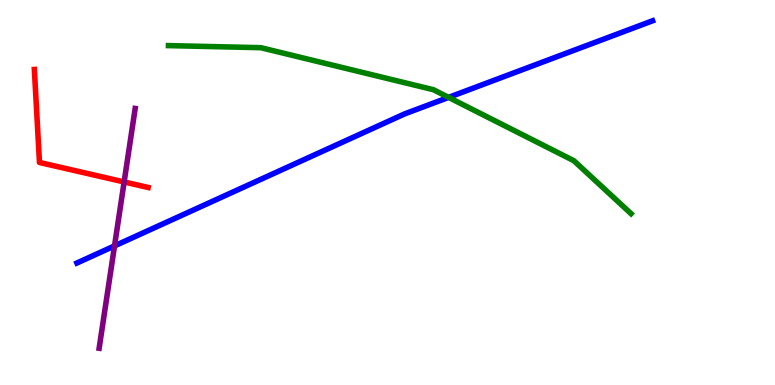[{'lines': ['blue', 'red'], 'intersections': []}, {'lines': ['green', 'red'], 'intersections': []}, {'lines': ['purple', 'red'], 'intersections': [{'x': 1.6, 'y': 5.27}]}, {'lines': ['blue', 'green'], 'intersections': [{'x': 5.79, 'y': 7.47}]}, {'lines': ['blue', 'purple'], 'intersections': [{'x': 1.48, 'y': 3.61}]}, {'lines': ['green', 'purple'], 'intersections': []}]